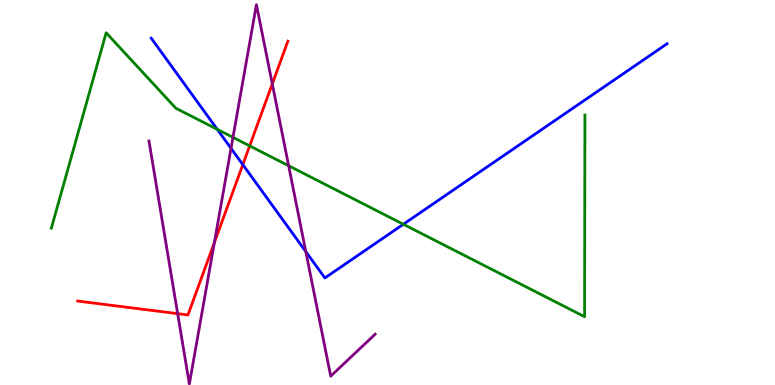[{'lines': ['blue', 'red'], 'intersections': [{'x': 3.13, 'y': 5.72}]}, {'lines': ['green', 'red'], 'intersections': [{'x': 3.22, 'y': 6.21}]}, {'lines': ['purple', 'red'], 'intersections': [{'x': 2.29, 'y': 1.85}, {'x': 2.77, 'y': 3.7}, {'x': 3.51, 'y': 7.82}]}, {'lines': ['blue', 'green'], 'intersections': [{'x': 2.8, 'y': 6.64}, {'x': 5.2, 'y': 4.17}]}, {'lines': ['blue', 'purple'], 'intersections': [{'x': 2.98, 'y': 6.15}, {'x': 3.95, 'y': 3.46}]}, {'lines': ['green', 'purple'], 'intersections': [{'x': 3.01, 'y': 6.43}, {'x': 3.72, 'y': 5.69}]}]